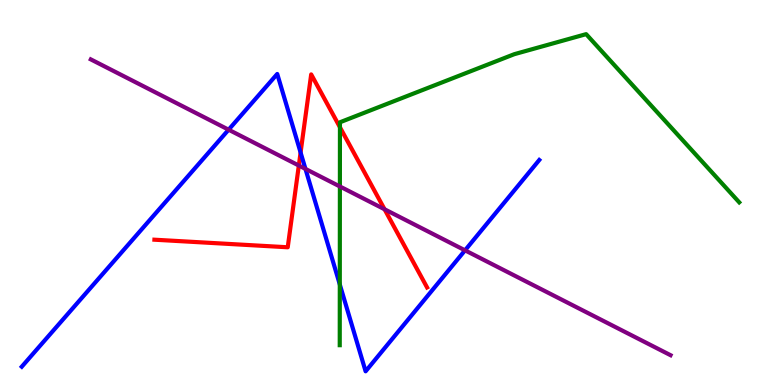[{'lines': ['blue', 'red'], 'intersections': [{'x': 3.88, 'y': 6.04}]}, {'lines': ['green', 'red'], 'intersections': [{'x': 4.39, 'y': 6.69}]}, {'lines': ['purple', 'red'], 'intersections': [{'x': 3.86, 'y': 5.7}, {'x': 4.96, 'y': 4.56}]}, {'lines': ['blue', 'green'], 'intersections': [{'x': 4.38, 'y': 2.61}]}, {'lines': ['blue', 'purple'], 'intersections': [{'x': 2.95, 'y': 6.63}, {'x': 3.94, 'y': 5.61}, {'x': 6.0, 'y': 3.5}]}, {'lines': ['green', 'purple'], 'intersections': [{'x': 4.39, 'y': 5.16}]}]